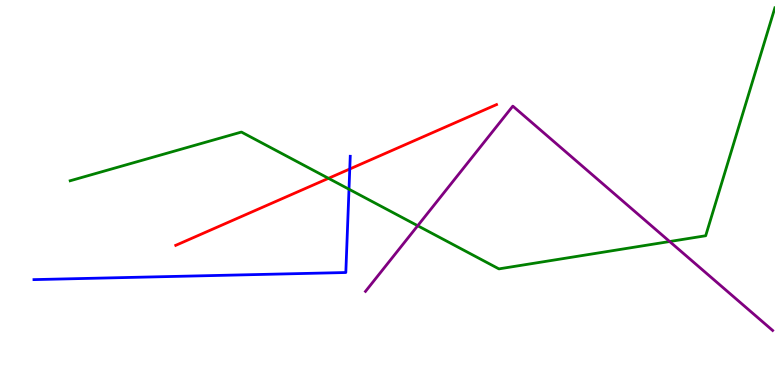[{'lines': ['blue', 'red'], 'intersections': [{'x': 4.51, 'y': 5.61}]}, {'lines': ['green', 'red'], 'intersections': [{'x': 4.24, 'y': 5.37}]}, {'lines': ['purple', 'red'], 'intersections': []}, {'lines': ['blue', 'green'], 'intersections': [{'x': 4.5, 'y': 5.09}]}, {'lines': ['blue', 'purple'], 'intersections': []}, {'lines': ['green', 'purple'], 'intersections': [{'x': 5.39, 'y': 4.14}, {'x': 8.64, 'y': 3.73}]}]